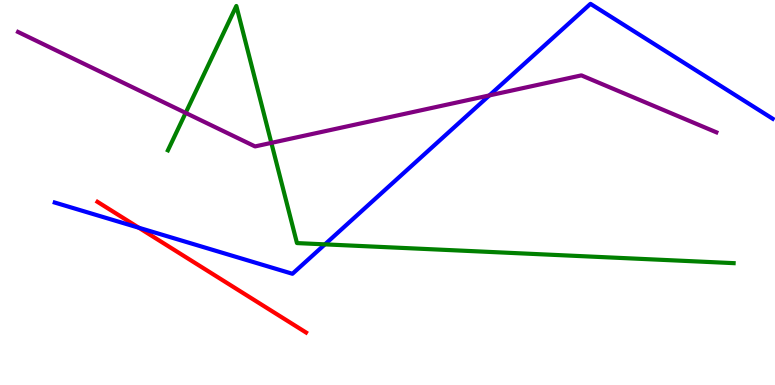[{'lines': ['blue', 'red'], 'intersections': [{'x': 1.79, 'y': 4.08}]}, {'lines': ['green', 'red'], 'intersections': []}, {'lines': ['purple', 'red'], 'intersections': []}, {'lines': ['blue', 'green'], 'intersections': [{'x': 4.19, 'y': 3.65}]}, {'lines': ['blue', 'purple'], 'intersections': [{'x': 6.31, 'y': 7.52}]}, {'lines': ['green', 'purple'], 'intersections': [{'x': 2.4, 'y': 7.07}, {'x': 3.5, 'y': 6.29}]}]